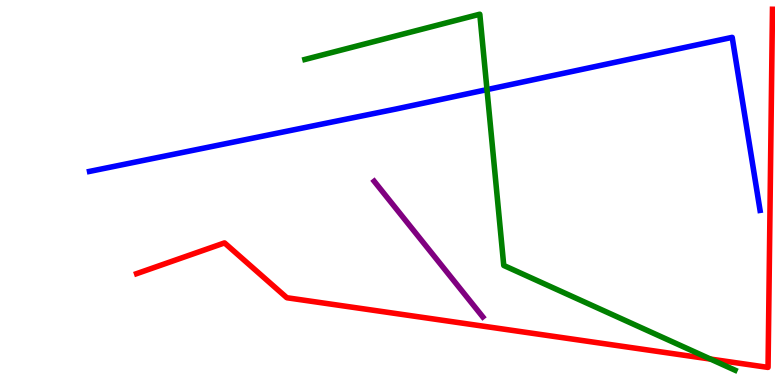[{'lines': ['blue', 'red'], 'intersections': []}, {'lines': ['green', 'red'], 'intersections': [{'x': 9.17, 'y': 0.673}]}, {'lines': ['purple', 'red'], 'intersections': []}, {'lines': ['blue', 'green'], 'intersections': [{'x': 6.28, 'y': 7.67}]}, {'lines': ['blue', 'purple'], 'intersections': []}, {'lines': ['green', 'purple'], 'intersections': []}]